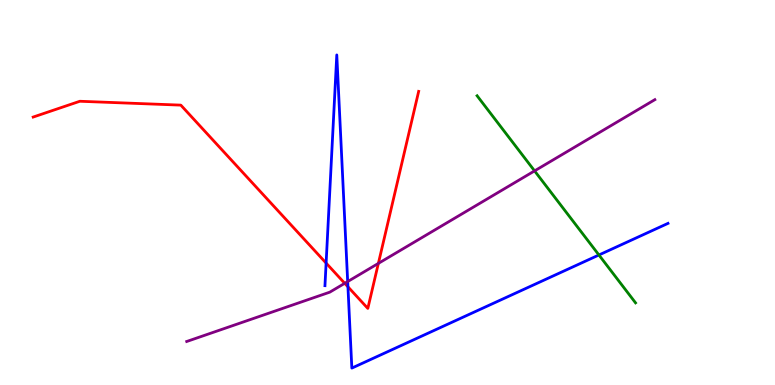[{'lines': ['blue', 'red'], 'intersections': [{'x': 4.21, 'y': 3.17}, {'x': 4.49, 'y': 2.55}]}, {'lines': ['green', 'red'], 'intersections': []}, {'lines': ['purple', 'red'], 'intersections': [{'x': 4.45, 'y': 2.64}, {'x': 4.88, 'y': 3.16}]}, {'lines': ['blue', 'green'], 'intersections': [{'x': 7.73, 'y': 3.38}]}, {'lines': ['blue', 'purple'], 'intersections': [{'x': 4.49, 'y': 2.69}]}, {'lines': ['green', 'purple'], 'intersections': [{'x': 6.9, 'y': 5.56}]}]